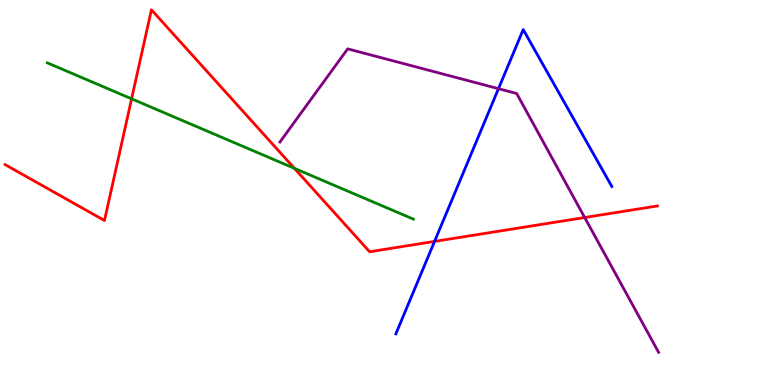[{'lines': ['blue', 'red'], 'intersections': [{'x': 5.61, 'y': 3.73}]}, {'lines': ['green', 'red'], 'intersections': [{'x': 1.7, 'y': 7.43}, {'x': 3.8, 'y': 5.63}]}, {'lines': ['purple', 'red'], 'intersections': [{'x': 7.54, 'y': 4.35}]}, {'lines': ['blue', 'green'], 'intersections': []}, {'lines': ['blue', 'purple'], 'intersections': [{'x': 6.43, 'y': 7.7}]}, {'lines': ['green', 'purple'], 'intersections': []}]